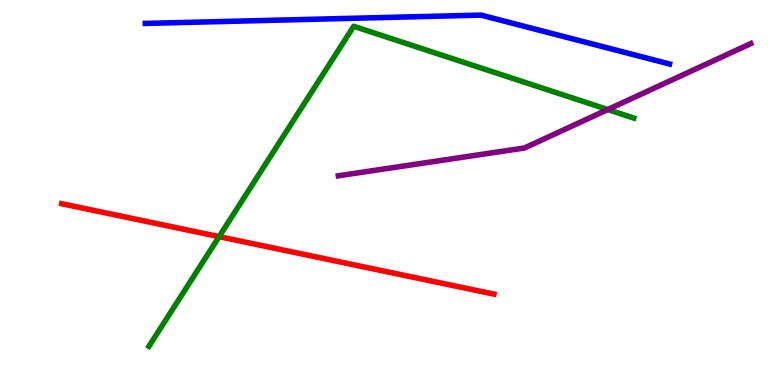[{'lines': ['blue', 'red'], 'intersections': []}, {'lines': ['green', 'red'], 'intersections': [{'x': 2.83, 'y': 3.85}]}, {'lines': ['purple', 'red'], 'intersections': []}, {'lines': ['blue', 'green'], 'intersections': []}, {'lines': ['blue', 'purple'], 'intersections': []}, {'lines': ['green', 'purple'], 'intersections': [{'x': 7.84, 'y': 7.15}]}]